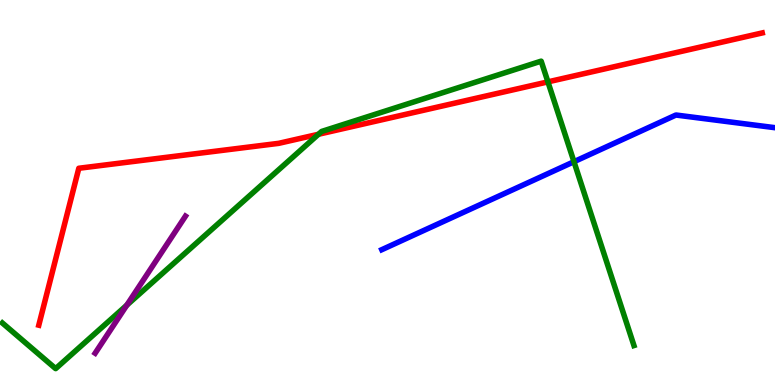[{'lines': ['blue', 'red'], 'intersections': []}, {'lines': ['green', 'red'], 'intersections': [{'x': 4.11, 'y': 6.51}, {'x': 7.07, 'y': 7.87}]}, {'lines': ['purple', 'red'], 'intersections': []}, {'lines': ['blue', 'green'], 'intersections': [{'x': 7.41, 'y': 5.8}]}, {'lines': ['blue', 'purple'], 'intersections': []}, {'lines': ['green', 'purple'], 'intersections': [{'x': 1.64, 'y': 2.07}]}]